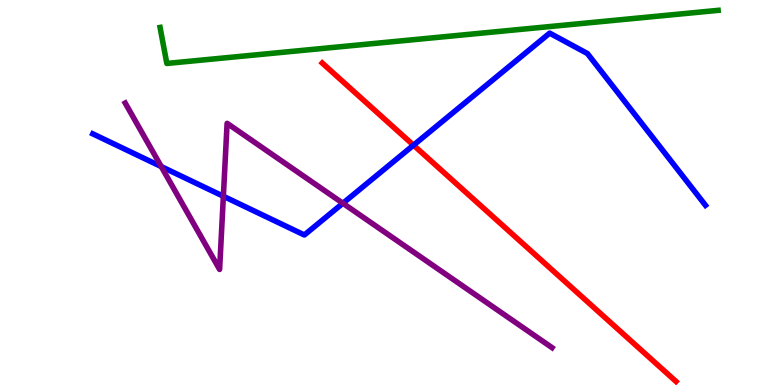[{'lines': ['blue', 'red'], 'intersections': [{'x': 5.34, 'y': 6.23}]}, {'lines': ['green', 'red'], 'intersections': []}, {'lines': ['purple', 'red'], 'intersections': []}, {'lines': ['blue', 'green'], 'intersections': []}, {'lines': ['blue', 'purple'], 'intersections': [{'x': 2.08, 'y': 5.67}, {'x': 2.88, 'y': 4.9}, {'x': 4.42, 'y': 4.72}]}, {'lines': ['green', 'purple'], 'intersections': []}]